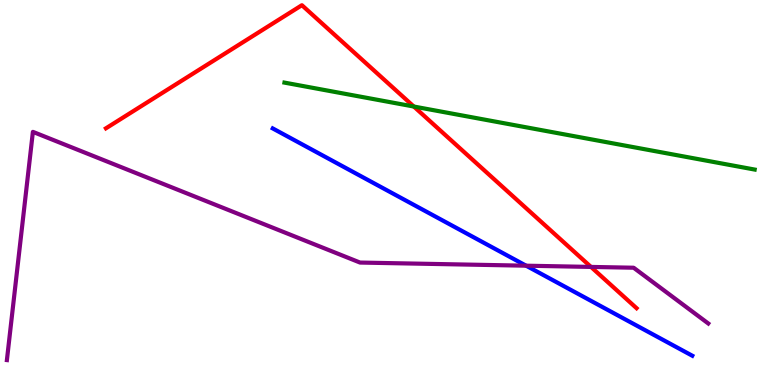[{'lines': ['blue', 'red'], 'intersections': []}, {'lines': ['green', 'red'], 'intersections': [{'x': 5.34, 'y': 7.23}]}, {'lines': ['purple', 'red'], 'intersections': [{'x': 7.63, 'y': 3.07}]}, {'lines': ['blue', 'green'], 'intersections': []}, {'lines': ['blue', 'purple'], 'intersections': [{'x': 6.79, 'y': 3.1}]}, {'lines': ['green', 'purple'], 'intersections': []}]